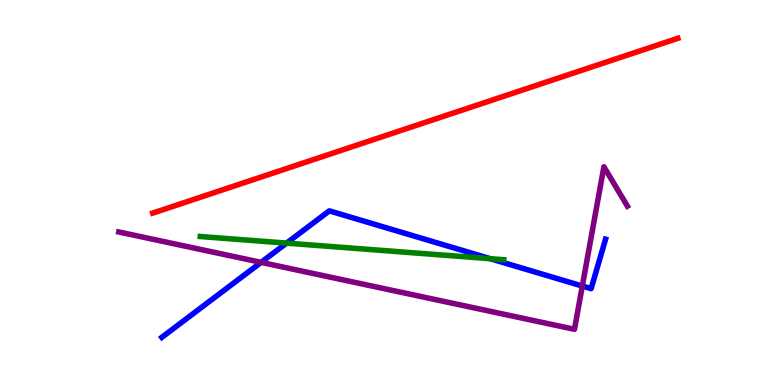[{'lines': ['blue', 'red'], 'intersections': []}, {'lines': ['green', 'red'], 'intersections': []}, {'lines': ['purple', 'red'], 'intersections': []}, {'lines': ['blue', 'green'], 'intersections': [{'x': 3.7, 'y': 3.69}, {'x': 6.33, 'y': 3.28}]}, {'lines': ['blue', 'purple'], 'intersections': [{'x': 3.37, 'y': 3.19}, {'x': 7.51, 'y': 2.57}]}, {'lines': ['green', 'purple'], 'intersections': []}]